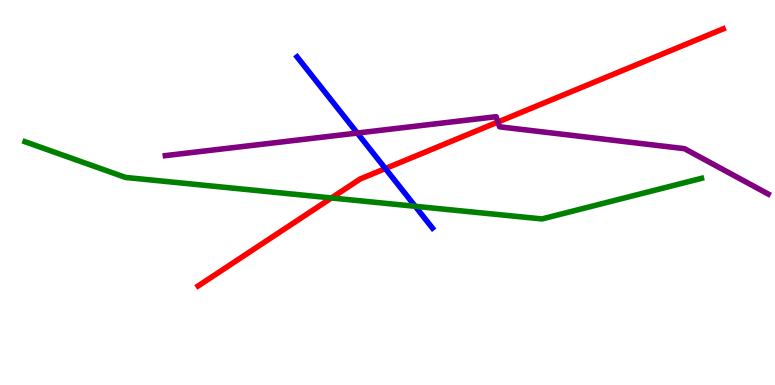[{'lines': ['blue', 'red'], 'intersections': [{'x': 4.97, 'y': 5.62}]}, {'lines': ['green', 'red'], 'intersections': [{'x': 4.28, 'y': 4.86}]}, {'lines': ['purple', 'red'], 'intersections': [{'x': 6.43, 'y': 6.83}]}, {'lines': ['blue', 'green'], 'intersections': [{'x': 5.36, 'y': 4.64}]}, {'lines': ['blue', 'purple'], 'intersections': [{'x': 4.61, 'y': 6.54}]}, {'lines': ['green', 'purple'], 'intersections': []}]